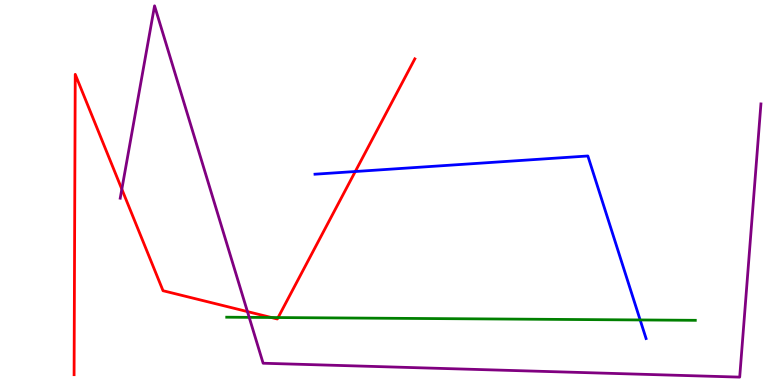[{'lines': ['blue', 'red'], 'intersections': [{'x': 4.58, 'y': 5.55}]}, {'lines': ['green', 'red'], 'intersections': [{'x': 3.5, 'y': 1.75}, {'x': 3.59, 'y': 1.75}]}, {'lines': ['purple', 'red'], 'intersections': [{'x': 1.57, 'y': 5.09}, {'x': 3.19, 'y': 1.91}]}, {'lines': ['blue', 'green'], 'intersections': [{'x': 8.26, 'y': 1.69}]}, {'lines': ['blue', 'purple'], 'intersections': []}, {'lines': ['green', 'purple'], 'intersections': [{'x': 3.22, 'y': 1.76}]}]